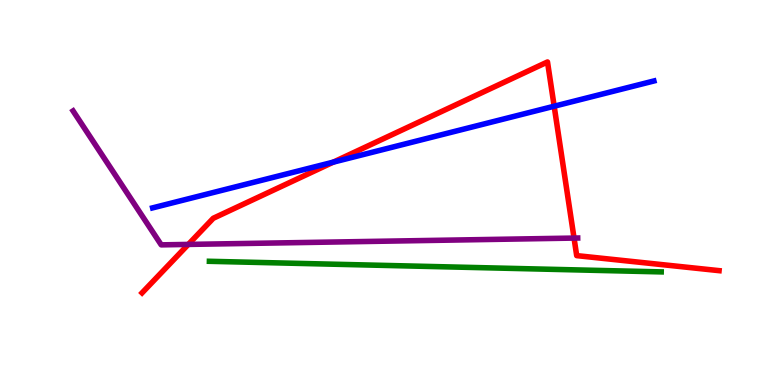[{'lines': ['blue', 'red'], 'intersections': [{'x': 4.3, 'y': 5.79}, {'x': 7.15, 'y': 7.24}]}, {'lines': ['green', 'red'], 'intersections': []}, {'lines': ['purple', 'red'], 'intersections': [{'x': 2.43, 'y': 3.65}, {'x': 7.41, 'y': 3.82}]}, {'lines': ['blue', 'green'], 'intersections': []}, {'lines': ['blue', 'purple'], 'intersections': []}, {'lines': ['green', 'purple'], 'intersections': []}]